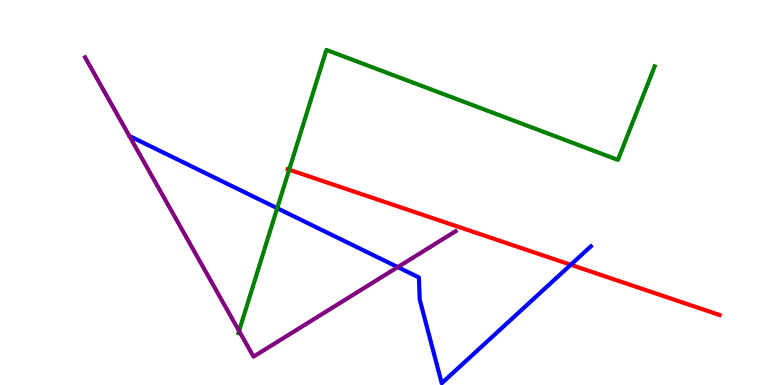[{'lines': ['blue', 'red'], 'intersections': [{'x': 7.36, 'y': 3.12}]}, {'lines': ['green', 'red'], 'intersections': [{'x': 3.73, 'y': 5.59}]}, {'lines': ['purple', 'red'], 'intersections': []}, {'lines': ['blue', 'green'], 'intersections': [{'x': 3.58, 'y': 4.59}]}, {'lines': ['blue', 'purple'], 'intersections': [{'x': 5.13, 'y': 3.06}]}, {'lines': ['green', 'purple'], 'intersections': [{'x': 3.08, 'y': 1.4}]}]